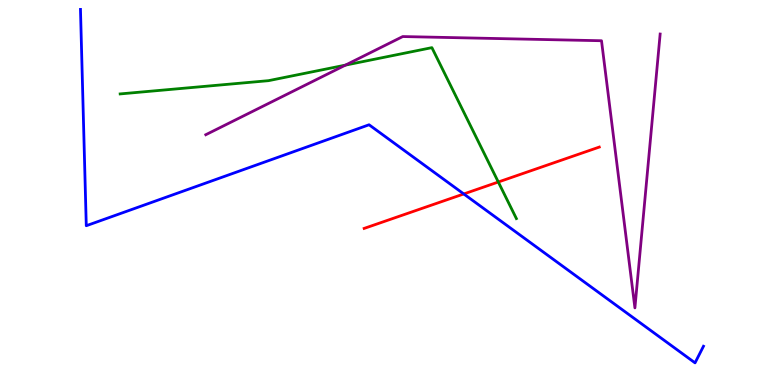[{'lines': ['blue', 'red'], 'intersections': [{'x': 5.98, 'y': 4.96}]}, {'lines': ['green', 'red'], 'intersections': [{'x': 6.43, 'y': 5.27}]}, {'lines': ['purple', 'red'], 'intersections': []}, {'lines': ['blue', 'green'], 'intersections': []}, {'lines': ['blue', 'purple'], 'intersections': []}, {'lines': ['green', 'purple'], 'intersections': [{'x': 4.46, 'y': 8.31}]}]